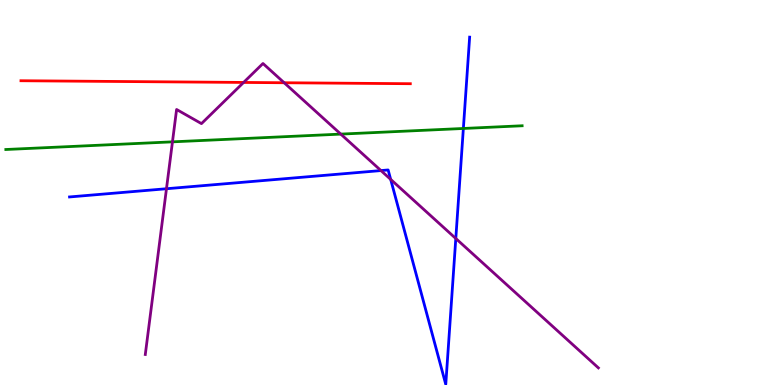[{'lines': ['blue', 'red'], 'intersections': []}, {'lines': ['green', 'red'], 'intersections': []}, {'lines': ['purple', 'red'], 'intersections': [{'x': 3.14, 'y': 7.86}, {'x': 3.67, 'y': 7.85}]}, {'lines': ['blue', 'green'], 'intersections': [{'x': 5.98, 'y': 6.66}]}, {'lines': ['blue', 'purple'], 'intersections': [{'x': 2.15, 'y': 5.1}, {'x': 4.92, 'y': 5.57}, {'x': 5.04, 'y': 5.34}, {'x': 5.88, 'y': 3.81}]}, {'lines': ['green', 'purple'], 'intersections': [{'x': 2.23, 'y': 6.32}, {'x': 4.4, 'y': 6.52}]}]